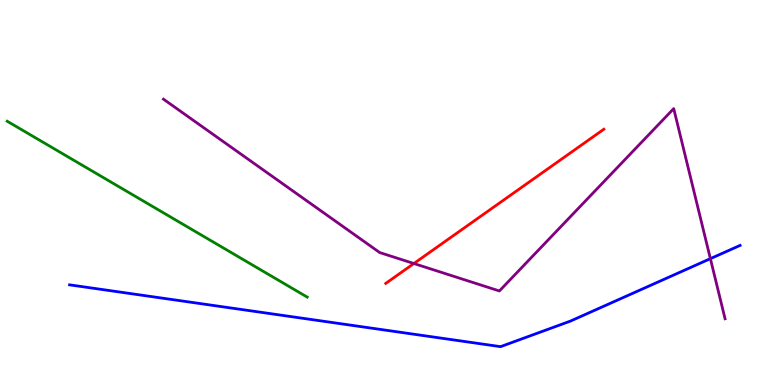[{'lines': ['blue', 'red'], 'intersections': []}, {'lines': ['green', 'red'], 'intersections': []}, {'lines': ['purple', 'red'], 'intersections': [{'x': 5.34, 'y': 3.16}]}, {'lines': ['blue', 'green'], 'intersections': []}, {'lines': ['blue', 'purple'], 'intersections': [{'x': 9.17, 'y': 3.28}]}, {'lines': ['green', 'purple'], 'intersections': []}]